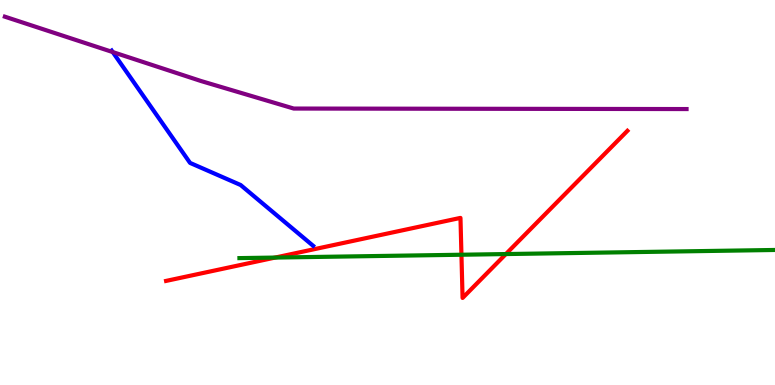[{'lines': ['blue', 'red'], 'intersections': []}, {'lines': ['green', 'red'], 'intersections': [{'x': 3.55, 'y': 3.31}, {'x': 5.95, 'y': 3.38}, {'x': 6.53, 'y': 3.4}]}, {'lines': ['purple', 'red'], 'intersections': []}, {'lines': ['blue', 'green'], 'intersections': []}, {'lines': ['blue', 'purple'], 'intersections': [{'x': 1.45, 'y': 8.65}]}, {'lines': ['green', 'purple'], 'intersections': []}]